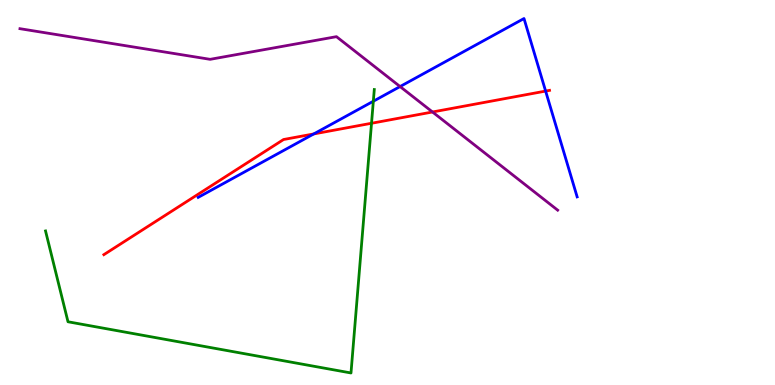[{'lines': ['blue', 'red'], 'intersections': [{'x': 4.05, 'y': 6.52}, {'x': 7.04, 'y': 7.63}]}, {'lines': ['green', 'red'], 'intersections': [{'x': 4.79, 'y': 6.8}]}, {'lines': ['purple', 'red'], 'intersections': [{'x': 5.58, 'y': 7.09}]}, {'lines': ['blue', 'green'], 'intersections': [{'x': 4.82, 'y': 7.37}]}, {'lines': ['blue', 'purple'], 'intersections': [{'x': 5.16, 'y': 7.75}]}, {'lines': ['green', 'purple'], 'intersections': []}]